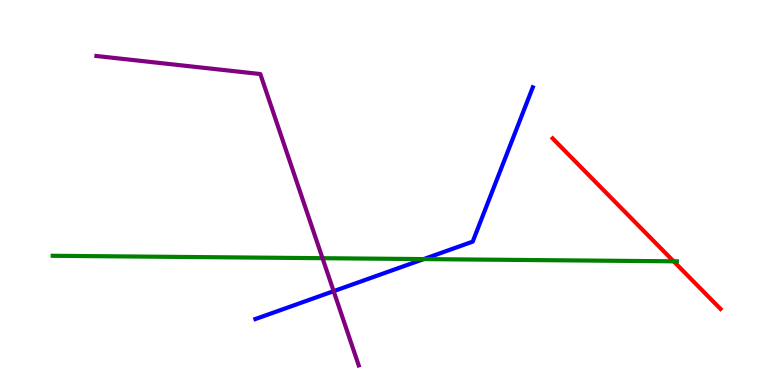[{'lines': ['blue', 'red'], 'intersections': []}, {'lines': ['green', 'red'], 'intersections': [{'x': 8.69, 'y': 3.21}]}, {'lines': ['purple', 'red'], 'intersections': []}, {'lines': ['blue', 'green'], 'intersections': [{'x': 5.47, 'y': 3.27}]}, {'lines': ['blue', 'purple'], 'intersections': [{'x': 4.31, 'y': 2.44}]}, {'lines': ['green', 'purple'], 'intersections': [{'x': 4.16, 'y': 3.29}]}]